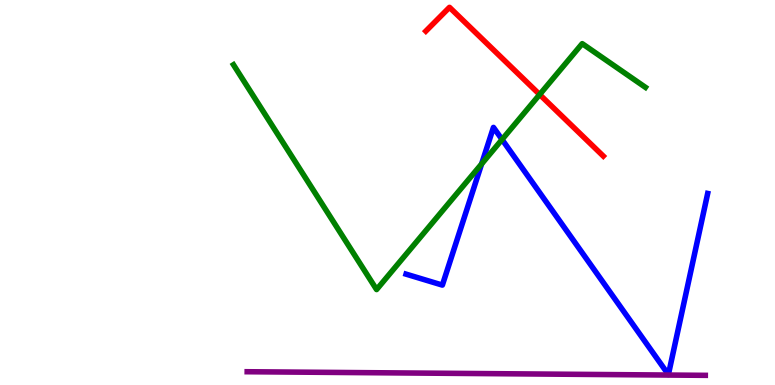[{'lines': ['blue', 'red'], 'intersections': []}, {'lines': ['green', 'red'], 'intersections': [{'x': 6.96, 'y': 7.54}]}, {'lines': ['purple', 'red'], 'intersections': []}, {'lines': ['blue', 'green'], 'intersections': [{'x': 6.21, 'y': 5.74}, {'x': 6.48, 'y': 6.38}]}, {'lines': ['blue', 'purple'], 'intersections': []}, {'lines': ['green', 'purple'], 'intersections': []}]